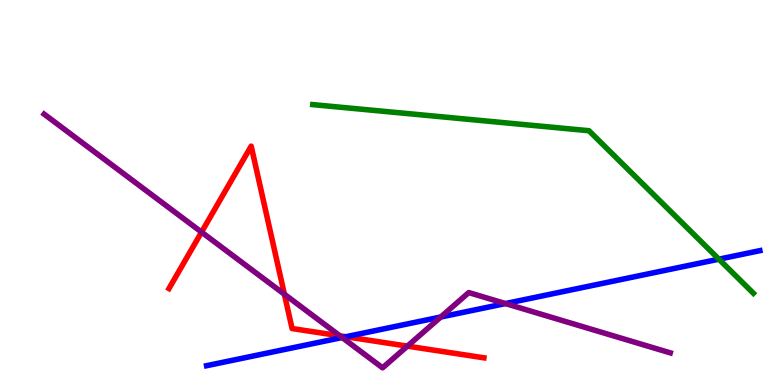[{'lines': ['blue', 'red'], 'intersections': [{'x': 4.46, 'y': 1.25}]}, {'lines': ['green', 'red'], 'intersections': []}, {'lines': ['purple', 'red'], 'intersections': [{'x': 2.6, 'y': 3.97}, {'x': 3.67, 'y': 2.36}, {'x': 4.39, 'y': 1.28}, {'x': 5.26, 'y': 1.01}]}, {'lines': ['blue', 'green'], 'intersections': [{'x': 9.28, 'y': 3.27}]}, {'lines': ['blue', 'purple'], 'intersections': [{'x': 4.41, 'y': 1.23}, {'x': 5.69, 'y': 1.77}, {'x': 6.52, 'y': 2.12}]}, {'lines': ['green', 'purple'], 'intersections': []}]